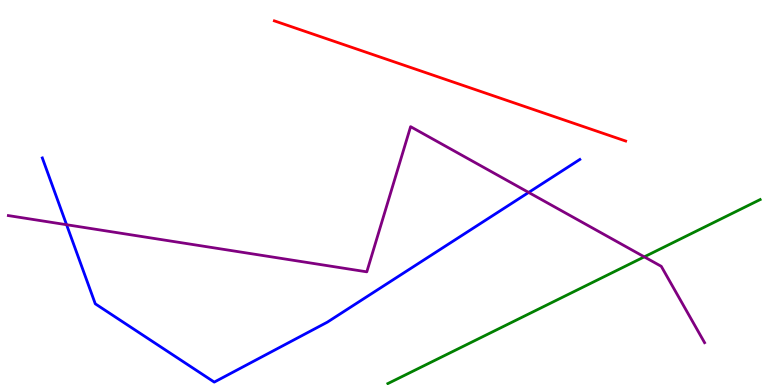[{'lines': ['blue', 'red'], 'intersections': []}, {'lines': ['green', 'red'], 'intersections': []}, {'lines': ['purple', 'red'], 'intersections': []}, {'lines': ['blue', 'green'], 'intersections': []}, {'lines': ['blue', 'purple'], 'intersections': [{'x': 0.859, 'y': 4.16}, {'x': 6.82, 'y': 5.0}]}, {'lines': ['green', 'purple'], 'intersections': [{'x': 8.31, 'y': 3.33}]}]